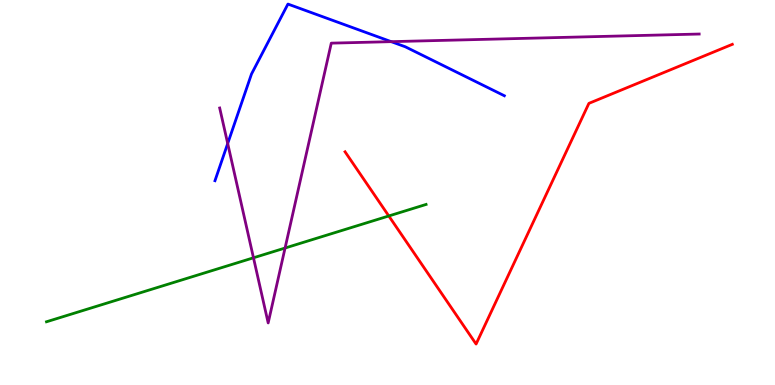[{'lines': ['blue', 'red'], 'intersections': []}, {'lines': ['green', 'red'], 'intersections': [{'x': 5.02, 'y': 4.39}]}, {'lines': ['purple', 'red'], 'intersections': []}, {'lines': ['blue', 'green'], 'intersections': []}, {'lines': ['blue', 'purple'], 'intersections': [{'x': 2.94, 'y': 6.27}, {'x': 5.05, 'y': 8.92}]}, {'lines': ['green', 'purple'], 'intersections': [{'x': 3.27, 'y': 3.3}, {'x': 3.68, 'y': 3.56}]}]